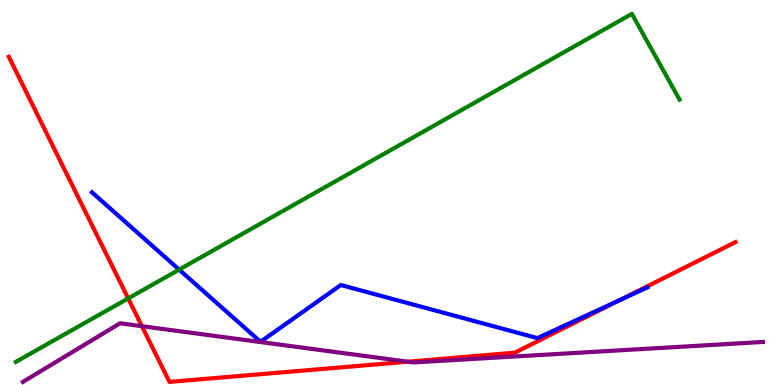[{'lines': ['blue', 'red'], 'intersections': [{'x': 7.99, 'y': 2.2}]}, {'lines': ['green', 'red'], 'intersections': [{'x': 1.65, 'y': 2.25}]}, {'lines': ['purple', 'red'], 'intersections': [{'x': 1.83, 'y': 1.53}, {'x': 5.26, 'y': 0.605}]}, {'lines': ['blue', 'green'], 'intersections': [{'x': 2.31, 'y': 3.0}]}, {'lines': ['blue', 'purple'], 'intersections': []}, {'lines': ['green', 'purple'], 'intersections': []}]